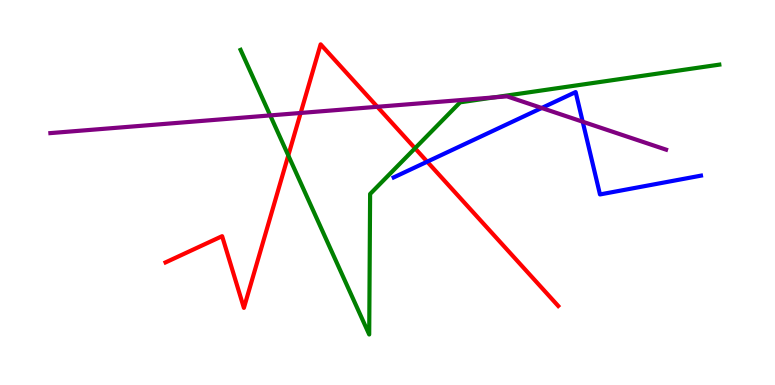[{'lines': ['blue', 'red'], 'intersections': [{'x': 5.51, 'y': 5.8}]}, {'lines': ['green', 'red'], 'intersections': [{'x': 3.72, 'y': 5.96}, {'x': 5.36, 'y': 6.15}]}, {'lines': ['purple', 'red'], 'intersections': [{'x': 3.88, 'y': 7.07}, {'x': 4.87, 'y': 7.23}]}, {'lines': ['blue', 'green'], 'intersections': []}, {'lines': ['blue', 'purple'], 'intersections': [{'x': 6.99, 'y': 7.2}, {'x': 7.52, 'y': 6.84}]}, {'lines': ['green', 'purple'], 'intersections': [{'x': 3.49, 'y': 7.0}, {'x': 6.38, 'y': 7.47}]}]